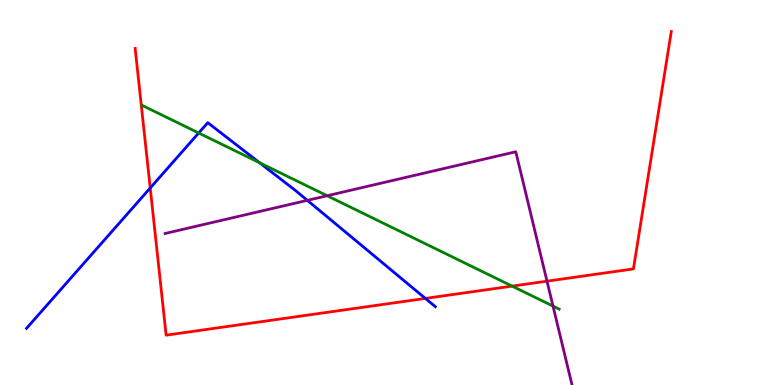[{'lines': ['blue', 'red'], 'intersections': [{'x': 1.94, 'y': 5.12}, {'x': 5.49, 'y': 2.25}]}, {'lines': ['green', 'red'], 'intersections': [{'x': 6.61, 'y': 2.57}]}, {'lines': ['purple', 'red'], 'intersections': [{'x': 7.06, 'y': 2.7}]}, {'lines': ['blue', 'green'], 'intersections': [{'x': 2.56, 'y': 6.55}, {'x': 3.35, 'y': 5.77}]}, {'lines': ['blue', 'purple'], 'intersections': [{'x': 3.97, 'y': 4.8}]}, {'lines': ['green', 'purple'], 'intersections': [{'x': 4.22, 'y': 4.92}, {'x': 7.14, 'y': 2.05}]}]